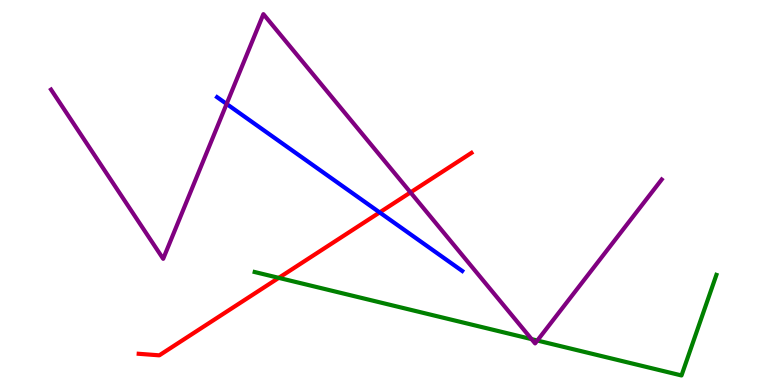[{'lines': ['blue', 'red'], 'intersections': [{'x': 4.9, 'y': 4.48}]}, {'lines': ['green', 'red'], 'intersections': [{'x': 3.6, 'y': 2.78}]}, {'lines': ['purple', 'red'], 'intersections': [{'x': 5.3, 'y': 5.0}]}, {'lines': ['blue', 'green'], 'intersections': []}, {'lines': ['blue', 'purple'], 'intersections': [{'x': 2.92, 'y': 7.3}]}, {'lines': ['green', 'purple'], 'intersections': [{'x': 6.86, 'y': 1.19}, {'x': 6.93, 'y': 1.16}]}]